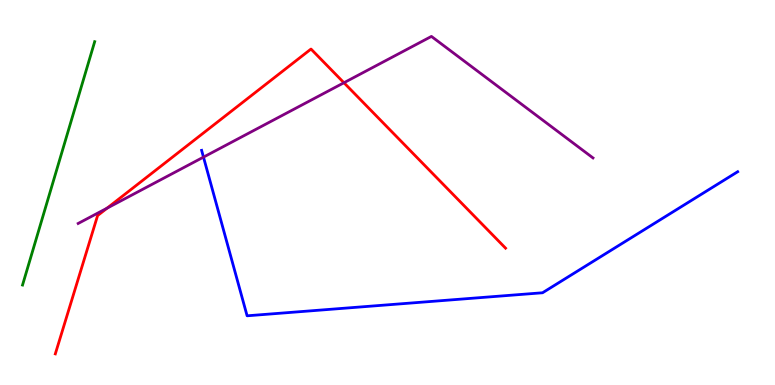[{'lines': ['blue', 'red'], 'intersections': []}, {'lines': ['green', 'red'], 'intersections': []}, {'lines': ['purple', 'red'], 'intersections': [{'x': 1.38, 'y': 4.59}, {'x': 4.44, 'y': 7.85}]}, {'lines': ['blue', 'green'], 'intersections': []}, {'lines': ['blue', 'purple'], 'intersections': [{'x': 2.63, 'y': 5.92}]}, {'lines': ['green', 'purple'], 'intersections': []}]